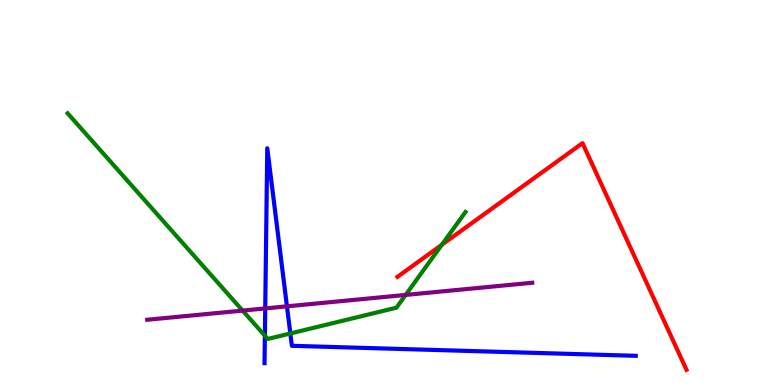[{'lines': ['blue', 'red'], 'intersections': []}, {'lines': ['green', 'red'], 'intersections': [{'x': 5.7, 'y': 3.64}]}, {'lines': ['purple', 'red'], 'intersections': []}, {'lines': ['blue', 'green'], 'intersections': [{'x': 3.42, 'y': 1.28}, {'x': 3.75, 'y': 1.34}]}, {'lines': ['blue', 'purple'], 'intersections': [{'x': 3.42, 'y': 1.99}, {'x': 3.7, 'y': 2.04}]}, {'lines': ['green', 'purple'], 'intersections': [{'x': 3.13, 'y': 1.93}, {'x': 5.23, 'y': 2.34}]}]